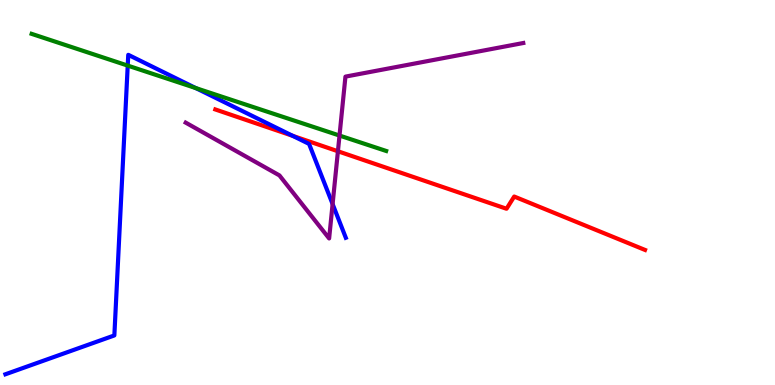[{'lines': ['blue', 'red'], 'intersections': [{'x': 3.78, 'y': 6.47}]}, {'lines': ['green', 'red'], 'intersections': []}, {'lines': ['purple', 'red'], 'intersections': [{'x': 4.36, 'y': 6.07}]}, {'lines': ['blue', 'green'], 'intersections': [{'x': 1.65, 'y': 8.3}, {'x': 2.53, 'y': 7.71}]}, {'lines': ['blue', 'purple'], 'intersections': [{'x': 4.29, 'y': 4.7}]}, {'lines': ['green', 'purple'], 'intersections': [{'x': 4.38, 'y': 6.48}]}]